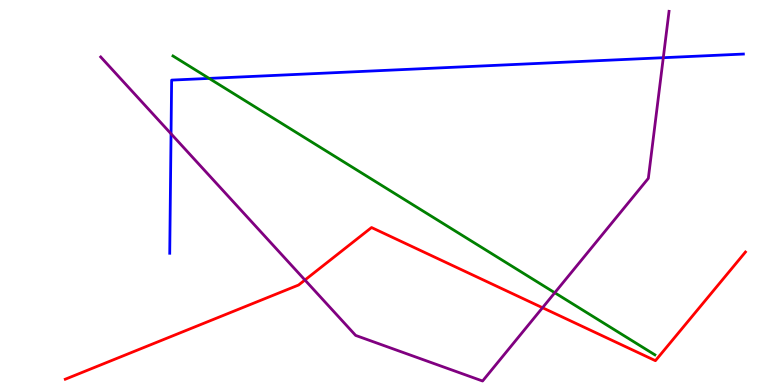[{'lines': ['blue', 'red'], 'intersections': []}, {'lines': ['green', 'red'], 'intersections': []}, {'lines': ['purple', 'red'], 'intersections': [{'x': 3.93, 'y': 2.73}, {'x': 7.0, 'y': 2.01}]}, {'lines': ['blue', 'green'], 'intersections': [{'x': 2.7, 'y': 7.96}]}, {'lines': ['blue', 'purple'], 'intersections': [{'x': 2.21, 'y': 6.53}, {'x': 8.56, 'y': 8.5}]}, {'lines': ['green', 'purple'], 'intersections': [{'x': 7.16, 'y': 2.4}]}]